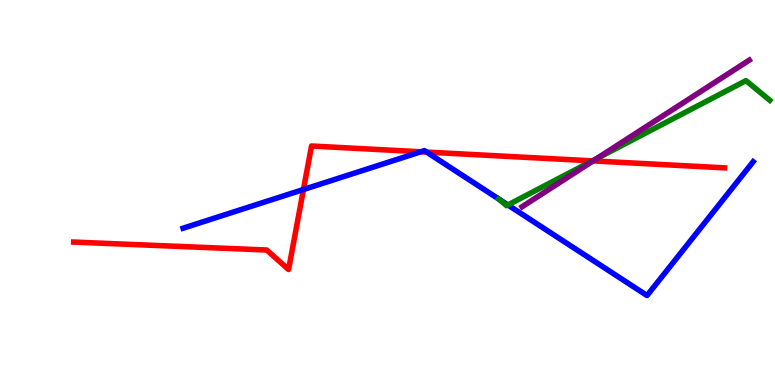[{'lines': ['blue', 'red'], 'intersections': [{'x': 3.92, 'y': 5.08}, {'x': 5.43, 'y': 6.06}, {'x': 5.51, 'y': 6.05}]}, {'lines': ['green', 'red'], 'intersections': [{'x': 7.64, 'y': 5.82}]}, {'lines': ['purple', 'red'], 'intersections': [{'x': 7.65, 'y': 5.82}]}, {'lines': ['blue', 'green'], 'intersections': [{'x': 6.43, 'y': 4.83}, {'x': 6.55, 'y': 4.68}]}, {'lines': ['blue', 'purple'], 'intersections': []}, {'lines': ['green', 'purple'], 'intersections': [{'x': 7.7, 'y': 5.88}]}]